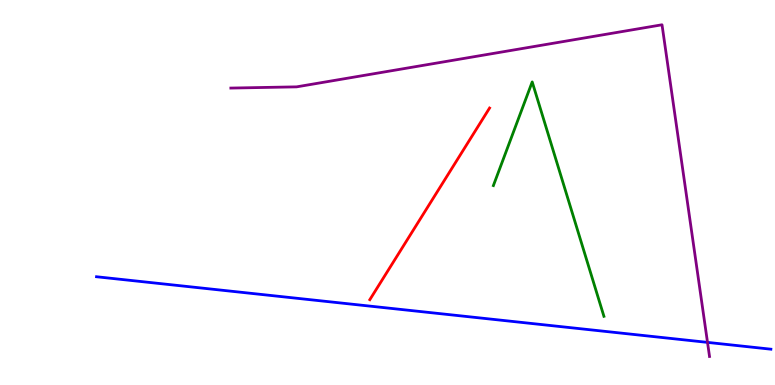[{'lines': ['blue', 'red'], 'intersections': []}, {'lines': ['green', 'red'], 'intersections': []}, {'lines': ['purple', 'red'], 'intersections': []}, {'lines': ['blue', 'green'], 'intersections': []}, {'lines': ['blue', 'purple'], 'intersections': [{'x': 9.13, 'y': 1.11}]}, {'lines': ['green', 'purple'], 'intersections': []}]